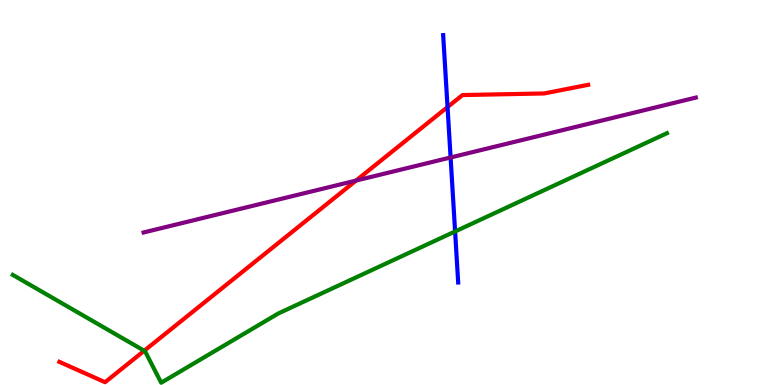[{'lines': ['blue', 'red'], 'intersections': [{'x': 5.77, 'y': 7.22}]}, {'lines': ['green', 'red'], 'intersections': [{'x': 1.86, 'y': 0.89}]}, {'lines': ['purple', 'red'], 'intersections': [{'x': 4.59, 'y': 5.31}]}, {'lines': ['blue', 'green'], 'intersections': [{'x': 5.87, 'y': 3.99}]}, {'lines': ['blue', 'purple'], 'intersections': [{'x': 5.81, 'y': 5.91}]}, {'lines': ['green', 'purple'], 'intersections': []}]